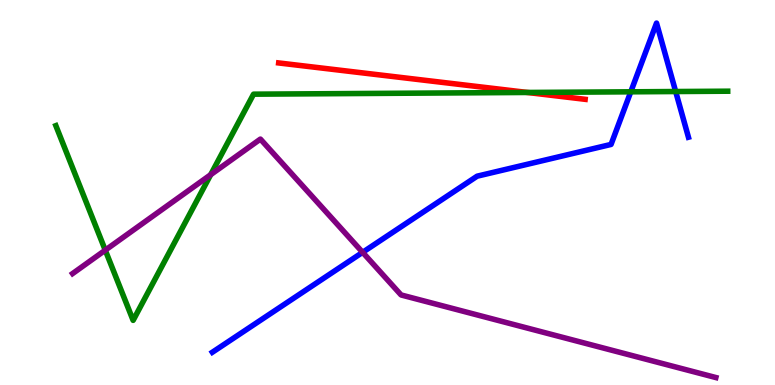[{'lines': ['blue', 'red'], 'intersections': []}, {'lines': ['green', 'red'], 'intersections': [{'x': 6.8, 'y': 7.6}]}, {'lines': ['purple', 'red'], 'intersections': []}, {'lines': ['blue', 'green'], 'intersections': [{'x': 8.14, 'y': 7.62}, {'x': 8.72, 'y': 7.62}]}, {'lines': ['blue', 'purple'], 'intersections': [{'x': 4.68, 'y': 3.45}]}, {'lines': ['green', 'purple'], 'intersections': [{'x': 1.36, 'y': 3.5}, {'x': 2.72, 'y': 5.46}]}]